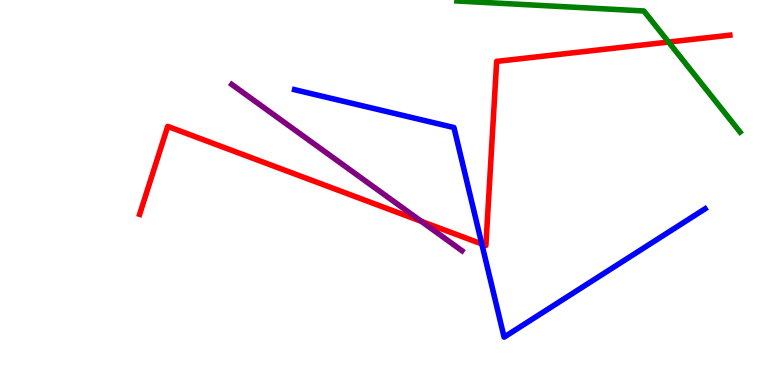[{'lines': ['blue', 'red'], 'intersections': [{'x': 6.22, 'y': 3.66}]}, {'lines': ['green', 'red'], 'intersections': [{'x': 8.63, 'y': 8.91}]}, {'lines': ['purple', 'red'], 'intersections': [{'x': 5.44, 'y': 4.25}]}, {'lines': ['blue', 'green'], 'intersections': []}, {'lines': ['blue', 'purple'], 'intersections': []}, {'lines': ['green', 'purple'], 'intersections': []}]